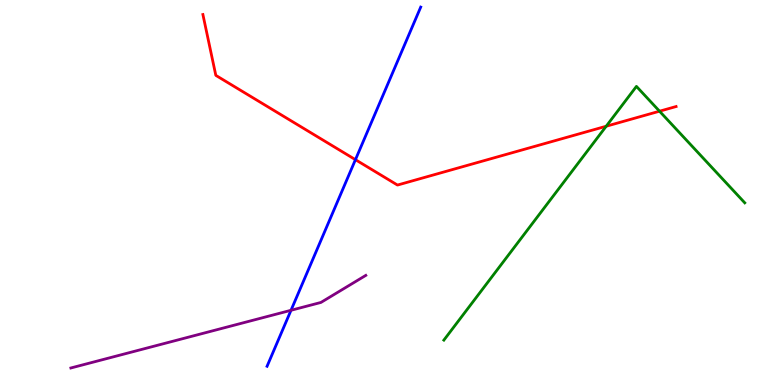[{'lines': ['blue', 'red'], 'intersections': [{'x': 4.59, 'y': 5.85}]}, {'lines': ['green', 'red'], 'intersections': [{'x': 7.82, 'y': 6.72}, {'x': 8.51, 'y': 7.11}]}, {'lines': ['purple', 'red'], 'intersections': []}, {'lines': ['blue', 'green'], 'intersections': []}, {'lines': ['blue', 'purple'], 'intersections': [{'x': 3.76, 'y': 1.94}]}, {'lines': ['green', 'purple'], 'intersections': []}]